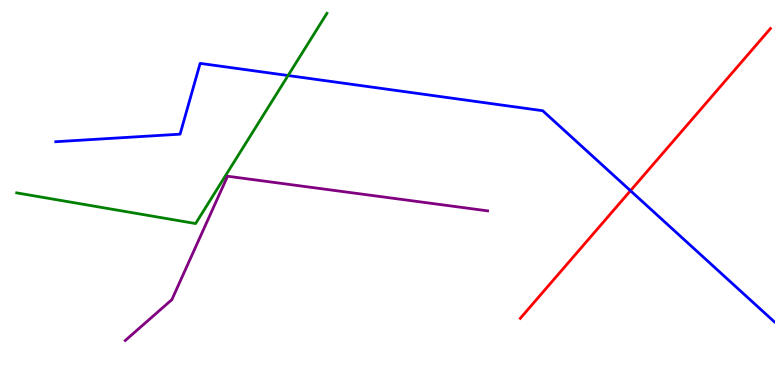[{'lines': ['blue', 'red'], 'intersections': [{'x': 8.14, 'y': 5.05}]}, {'lines': ['green', 'red'], 'intersections': []}, {'lines': ['purple', 'red'], 'intersections': []}, {'lines': ['blue', 'green'], 'intersections': [{'x': 3.72, 'y': 8.04}]}, {'lines': ['blue', 'purple'], 'intersections': []}, {'lines': ['green', 'purple'], 'intersections': []}]